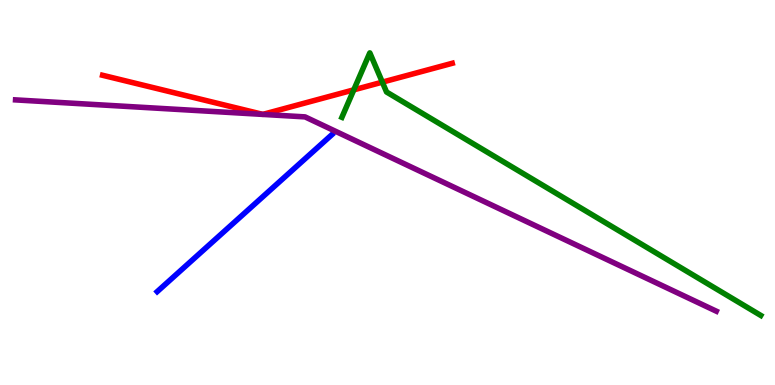[{'lines': ['blue', 'red'], 'intersections': []}, {'lines': ['green', 'red'], 'intersections': [{'x': 4.57, 'y': 7.67}, {'x': 4.93, 'y': 7.87}]}, {'lines': ['purple', 'red'], 'intersections': []}, {'lines': ['blue', 'green'], 'intersections': []}, {'lines': ['blue', 'purple'], 'intersections': []}, {'lines': ['green', 'purple'], 'intersections': []}]